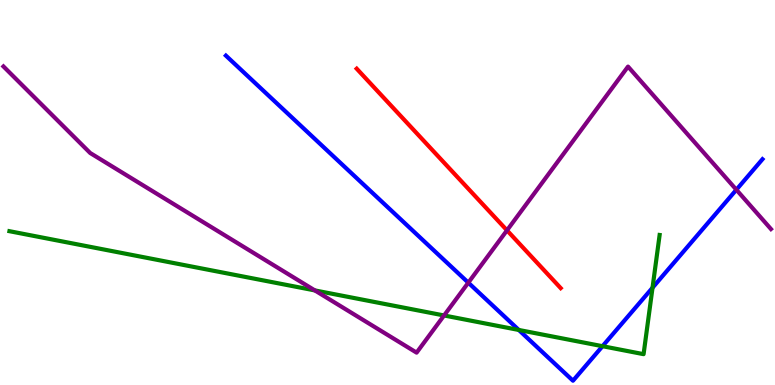[{'lines': ['blue', 'red'], 'intersections': []}, {'lines': ['green', 'red'], 'intersections': []}, {'lines': ['purple', 'red'], 'intersections': [{'x': 6.54, 'y': 4.02}]}, {'lines': ['blue', 'green'], 'intersections': [{'x': 6.69, 'y': 1.43}, {'x': 7.77, 'y': 1.01}, {'x': 8.42, 'y': 2.53}]}, {'lines': ['blue', 'purple'], 'intersections': [{'x': 6.04, 'y': 2.66}, {'x': 9.5, 'y': 5.07}]}, {'lines': ['green', 'purple'], 'intersections': [{'x': 4.06, 'y': 2.46}, {'x': 5.73, 'y': 1.81}]}]